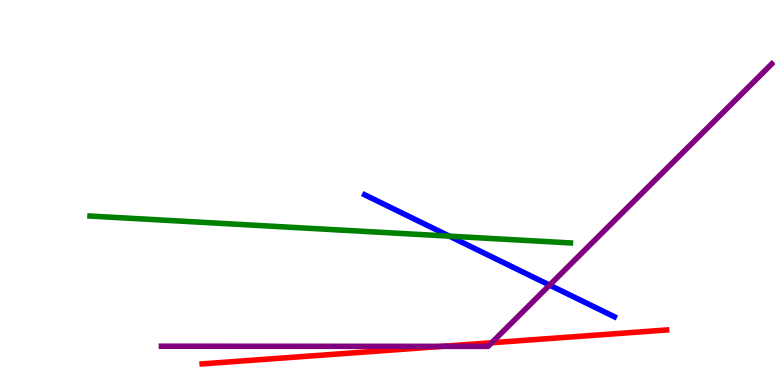[{'lines': ['blue', 'red'], 'intersections': []}, {'lines': ['green', 'red'], 'intersections': []}, {'lines': ['purple', 'red'], 'intersections': [{'x': 5.71, 'y': 1.0}, {'x': 6.34, 'y': 1.1}]}, {'lines': ['blue', 'green'], 'intersections': [{'x': 5.8, 'y': 3.87}]}, {'lines': ['blue', 'purple'], 'intersections': [{'x': 7.09, 'y': 2.59}]}, {'lines': ['green', 'purple'], 'intersections': []}]